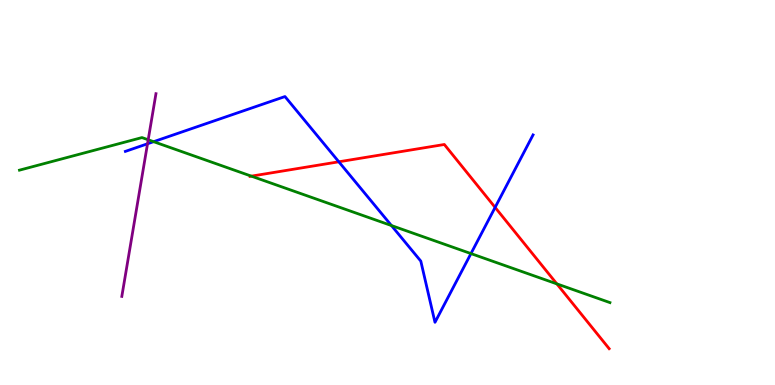[{'lines': ['blue', 'red'], 'intersections': [{'x': 4.37, 'y': 5.8}, {'x': 6.39, 'y': 4.61}]}, {'lines': ['green', 'red'], 'intersections': [{'x': 3.24, 'y': 5.42}, {'x': 7.19, 'y': 2.63}]}, {'lines': ['purple', 'red'], 'intersections': []}, {'lines': ['blue', 'green'], 'intersections': [{'x': 1.98, 'y': 6.32}, {'x': 5.05, 'y': 4.14}, {'x': 6.08, 'y': 3.41}]}, {'lines': ['blue', 'purple'], 'intersections': [{'x': 1.9, 'y': 6.27}]}, {'lines': ['green', 'purple'], 'intersections': [{'x': 1.91, 'y': 6.37}]}]